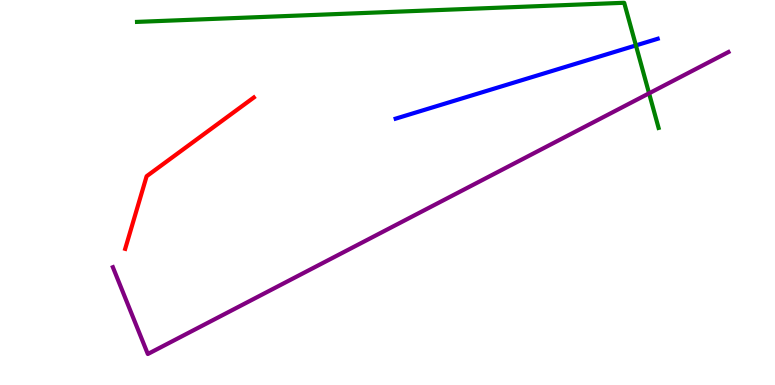[{'lines': ['blue', 'red'], 'intersections': []}, {'lines': ['green', 'red'], 'intersections': []}, {'lines': ['purple', 'red'], 'intersections': []}, {'lines': ['blue', 'green'], 'intersections': [{'x': 8.21, 'y': 8.82}]}, {'lines': ['blue', 'purple'], 'intersections': []}, {'lines': ['green', 'purple'], 'intersections': [{'x': 8.38, 'y': 7.58}]}]